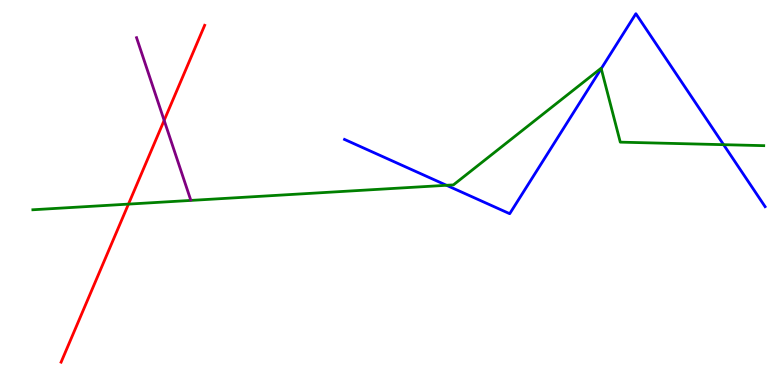[{'lines': ['blue', 'red'], 'intersections': []}, {'lines': ['green', 'red'], 'intersections': [{'x': 1.66, 'y': 4.7}]}, {'lines': ['purple', 'red'], 'intersections': [{'x': 2.12, 'y': 6.87}]}, {'lines': ['blue', 'green'], 'intersections': [{'x': 5.76, 'y': 5.19}, {'x': 7.76, 'y': 8.22}, {'x': 9.34, 'y': 6.24}]}, {'lines': ['blue', 'purple'], 'intersections': []}, {'lines': ['green', 'purple'], 'intersections': []}]